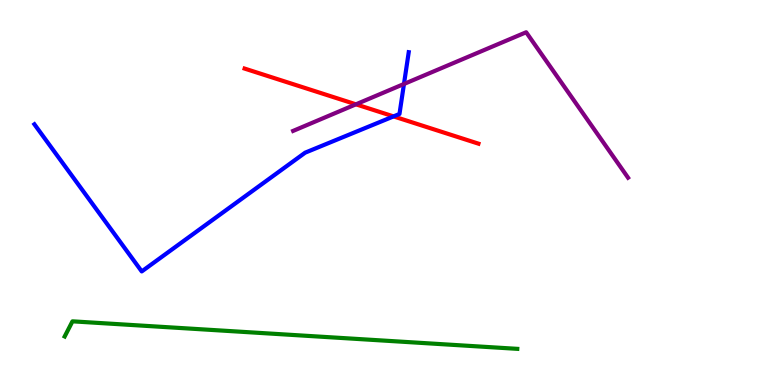[{'lines': ['blue', 'red'], 'intersections': [{'x': 5.08, 'y': 6.98}]}, {'lines': ['green', 'red'], 'intersections': []}, {'lines': ['purple', 'red'], 'intersections': [{'x': 4.59, 'y': 7.29}]}, {'lines': ['blue', 'green'], 'intersections': []}, {'lines': ['blue', 'purple'], 'intersections': [{'x': 5.21, 'y': 7.82}]}, {'lines': ['green', 'purple'], 'intersections': []}]